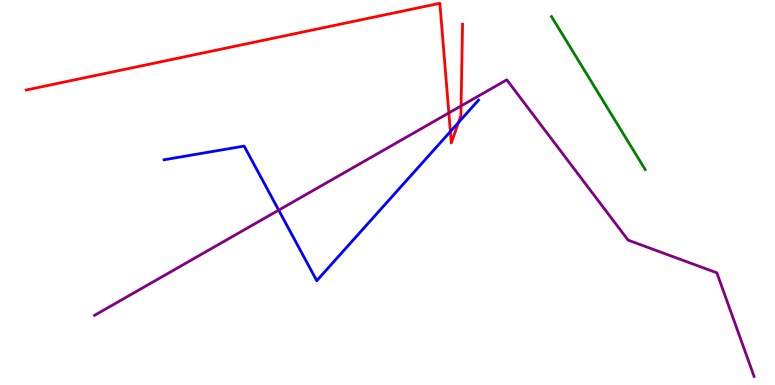[{'lines': ['blue', 'red'], 'intersections': [{'x': 5.81, 'y': 6.58}, {'x': 5.92, 'y': 6.82}]}, {'lines': ['green', 'red'], 'intersections': []}, {'lines': ['purple', 'red'], 'intersections': [{'x': 5.79, 'y': 7.07}, {'x': 5.95, 'y': 7.25}]}, {'lines': ['blue', 'green'], 'intersections': []}, {'lines': ['blue', 'purple'], 'intersections': [{'x': 3.6, 'y': 4.54}]}, {'lines': ['green', 'purple'], 'intersections': []}]